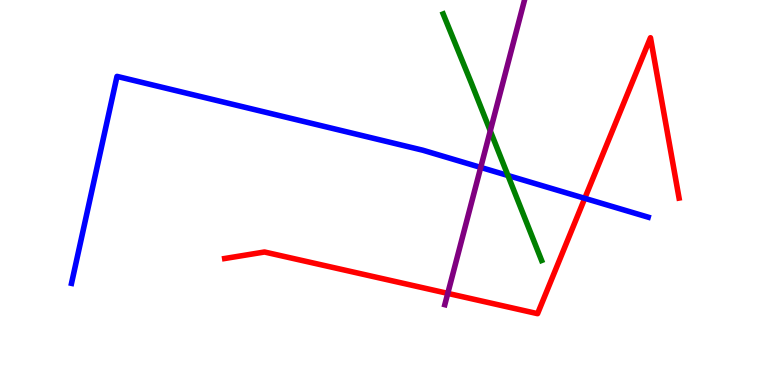[{'lines': ['blue', 'red'], 'intersections': [{'x': 7.55, 'y': 4.85}]}, {'lines': ['green', 'red'], 'intersections': []}, {'lines': ['purple', 'red'], 'intersections': [{'x': 5.78, 'y': 2.38}]}, {'lines': ['blue', 'green'], 'intersections': [{'x': 6.55, 'y': 5.44}]}, {'lines': ['blue', 'purple'], 'intersections': [{'x': 6.2, 'y': 5.65}]}, {'lines': ['green', 'purple'], 'intersections': [{'x': 6.33, 'y': 6.6}]}]